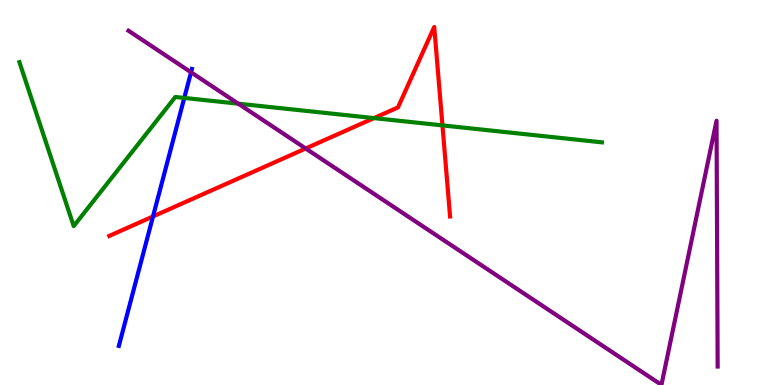[{'lines': ['blue', 'red'], 'intersections': [{'x': 1.97, 'y': 4.38}]}, {'lines': ['green', 'red'], 'intersections': [{'x': 4.83, 'y': 6.93}, {'x': 5.71, 'y': 6.74}]}, {'lines': ['purple', 'red'], 'intersections': [{'x': 3.94, 'y': 6.14}]}, {'lines': ['blue', 'green'], 'intersections': [{'x': 2.38, 'y': 7.46}]}, {'lines': ['blue', 'purple'], 'intersections': [{'x': 2.47, 'y': 8.12}]}, {'lines': ['green', 'purple'], 'intersections': [{'x': 3.07, 'y': 7.31}]}]